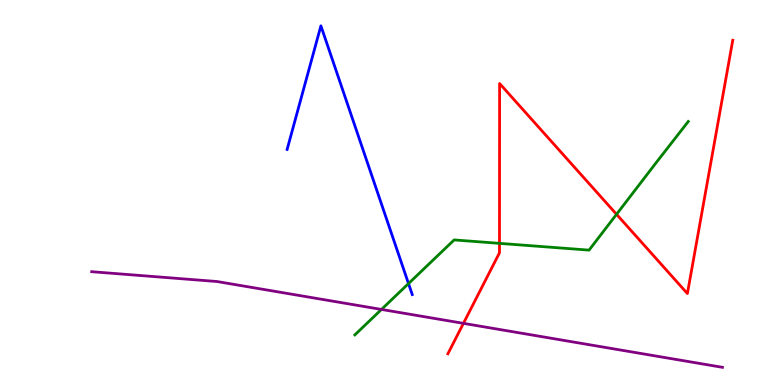[{'lines': ['blue', 'red'], 'intersections': []}, {'lines': ['green', 'red'], 'intersections': [{'x': 6.44, 'y': 3.68}, {'x': 7.96, 'y': 4.43}]}, {'lines': ['purple', 'red'], 'intersections': [{'x': 5.98, 'y': 1.6}]}, {'lines': ['blue', 'green'], 'intersections': [{'x': 5.27, 'y': 2.63}]}, {'lines': ['blue', 'purple'], 'intersections': []}, {'lines': ['green', 'purple'], 'intersections': [{'x': 4.92, 'y': 1.96}]}]